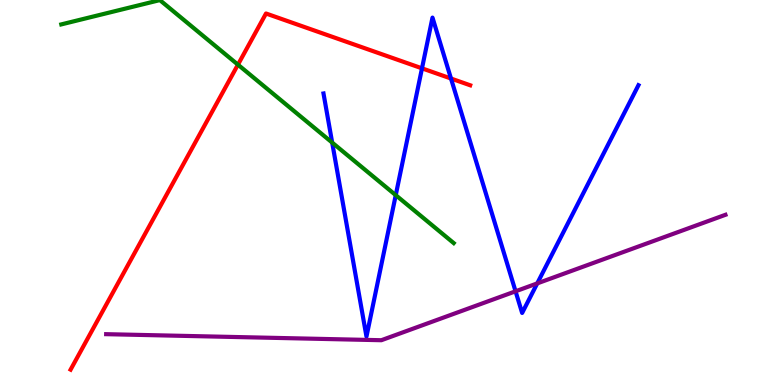[{'lines': ['blue', 'red'], 'intersections': [{'x': 5.45, 'y': 8.23}, {'x': 5.82, 'y': 7.96}]}, {'lines': ['green', 'red'], 'intersections': [{'x': 3.07, 'y': 8.32}]}, {'lines': ['purple', 'red'], 'intersections': []}, {'lines': ['blue', 'green'], 'intersections': [{'x': 4.29, 'y': 6.3}, {'x': 5.11, 'y': 4.93}]}, {'lines': ['blue', 'purple'], 'intersections': [{'x': 6.65, 'y': 2.43}, {'x': 6.93, 'y': 2.64}]}, {'lines': ['green', 'purple'], 'intersections': []}]